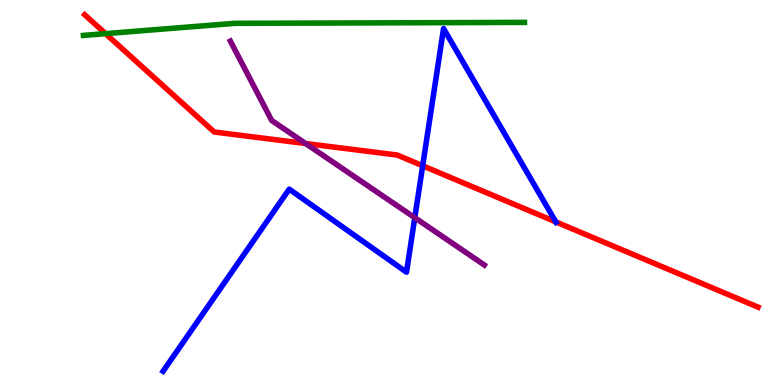[{'lines': ['blue', 'red'], 'intersections': [{'x': 5.45, 'y': 5.69}, {'x': 7.17, 'y': 4.24}]}, {'lines': ['green', 'red'], 'intersections': [{'x': 1.36, 'y': 9.13}]}, {'lines': ['purple', 'red'], 'intersections': [{'x': 3.94, 'y': 6.27}]}, {'lines': ['blue', 'green'], 'intersections': []}, {'lines': ['blue', 'purple'], 'intersections': [{'x': 5.35, 'y': 4.35}]}, {'lines': ['green', 'purple'], 'intersections': []}]